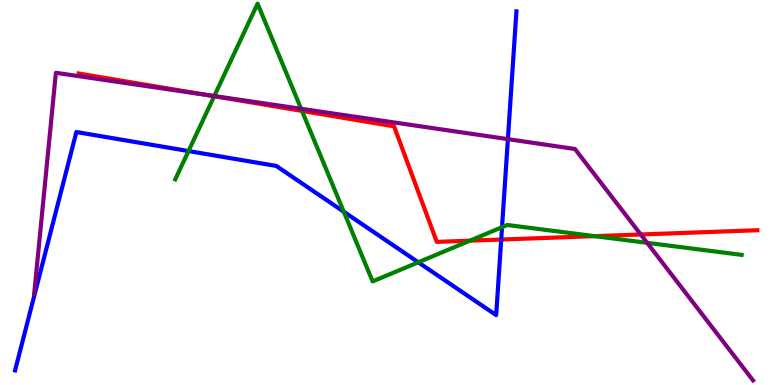[{'lines': ['blue', 'red'], 'intersections': [{'x': 6.47, 'y': 3.78}]}, {'lines': ['green', 'red'], 'intersections': [{'x': 2.76, 'y': 7.5}, {'x': 3.9, 'y': 7.12}, {'x': 6.06, 'y': 3.75}, {'x': 7.67, 'y': 3.87}]}, {'lines': ['purple', 'red'], 'intersections': [{'x': 2.66, 'y': 7.54}, {'x': 8.27, 'y': 3.91}]}, {'lines': ['blue', 'green'], 'intersections': [{'x': 2.43, 'y': 6.08}, {'x': 4.44, 'y': 4.5}, {'x': 5.4, 'y': 3.19}, {'x': 6.48, 'y': 4.1}]}, {'lines': ['blue', 'purple'], 'intersections': [{'x': 6.55, 'y': 6.39}]}, {'lines': ['green', 'purple'], 'intersections': [{'x': 2.76, 'y': 7.51}, {'x': 3.89, 'y': 7.17}, {'x': 8.35, 'y': 3.69}]}]